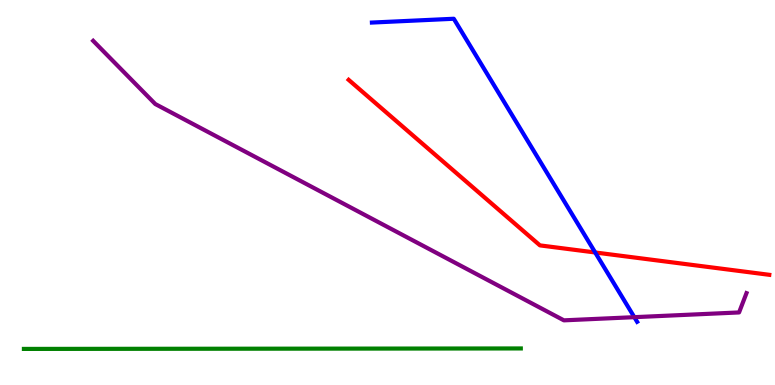[{'lines': ['blue', 'red'], 'intersections': [{'x': 7.68, 'y': 3.44}]}, {'lines': ['green', 'red'], 'intersections': []}, {'lines': ['purple', 'red'], 'intersections': []}, {'lines': ['blue', 'green'], 'intersections': []}, {'lines': ['blue', 'purple'], 'intersections': [{'x': 8.18, 'y': 1.76}]}, {'lines': ['green', 'purple'], 'intersections': []}]